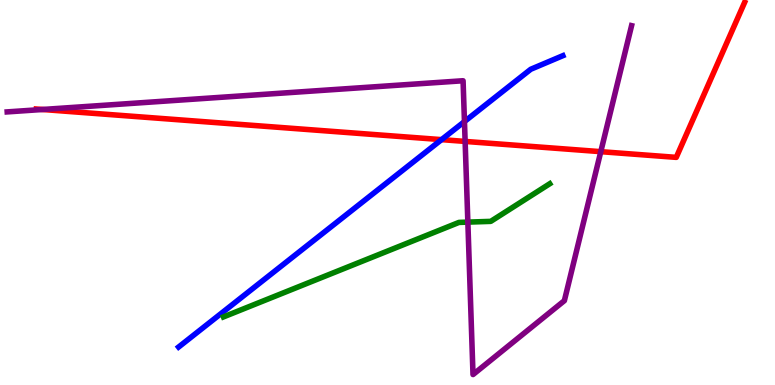[{'lines': ['blue', 'red'], 'intersections': [{'x': 5.7, 'y': 6.37}]}, {'lines': ['green', 'red'], 'intersections': []}, {'lines': ['purple', 'red'], 'intersections': [{'x': 0.549, 'y': 7.16}, {'x': 6.0, 'y': 6.33}, {'x': 7.75, 'y': 6.06}]}, {'lines': ['blue', 'green'], 'intersections': []}, {'lines': ['blue', 'purple'], 'intersections': [{'x': 5.99, 'y': 6.84}]}, {'lines': ['green', 'purple'], 'intersections': [{'x': 6.04, 'y': 4.23}]}]